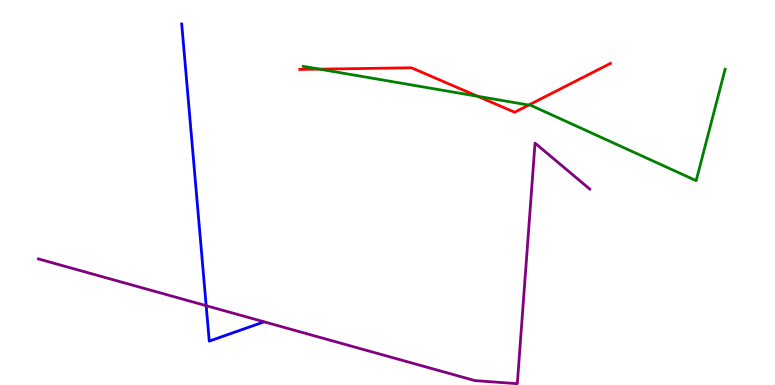[{'lines': ['blue', 'red'], 'intersections': []}, {'lines': ['green', 'red'], 'intersections': [{'x': 4.12, 'y': 8.2}, {'x': 6.16, 'y': 7.5}, {'x': 6.82, 'y': 7.27}]}, {'lines': ['purple', 'red'], 'intersections': []}, {'lines': ['blue', 'green'], 'intersections': []}, {'lines': ['blue', 'purple'], 'intersections': [{'x': 2.66, 'y': 2.06}]}, {'lines': ['green', 'purple'], 'intersections': []}]